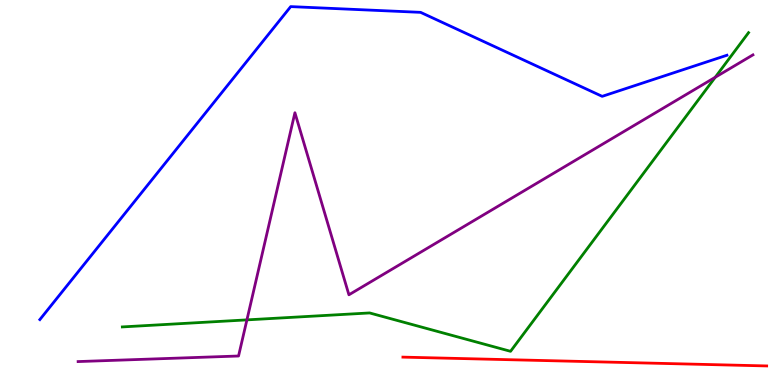[{'lines': ['blue', 'red'], 'intersections': []}, {'lines': ['green', 'red'], 'intersections': []}, {'lines': ['purple', 'red'], 'intersections': []}, {'lines': ['blue', 'green'], 'intersections': []}, {'lines': ['blue', 'purple'], 'intersections': []}, {'lines': ['green', 'purple'], 'intersections': [{'x': 3.19, 'y': 1.69}, {'x': 9.23, 'y': 7.99}]}]